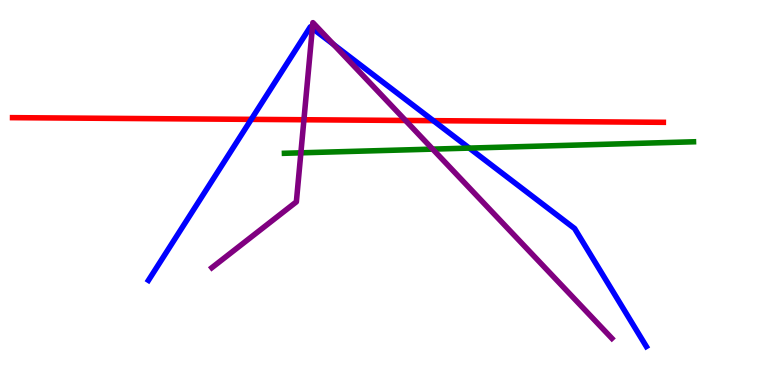[{'lines': ['blue', 'red'], 'intersections': [{'x': 3.24, 'y': 6.9}, {'x': 5.59, 'y': 6.87}]}, {'lines': ['green', 'red'], 'intersections': []}, {'lines': ['purple', 'red'], 'intersections': [{'x': 3.92, 'y': 6.89}, {'x': 5.23, 'y': 6.87}]}, {'lines': ['blue', 'green'], 'intersections': [{'x': 6.06, 'y': 6.15}]}, {'lines': ['blue', 'purple'], 'intersections': [{'x': 4.03, 'y': 9.27}, {'x': 4.3, 'y': 8.84}]}, {'lines': ['green', 'purple'], 'intersections': [{'x': 3.88, 'y': 6.03}, {'x': 5.58, 'y': 6.13}]}]